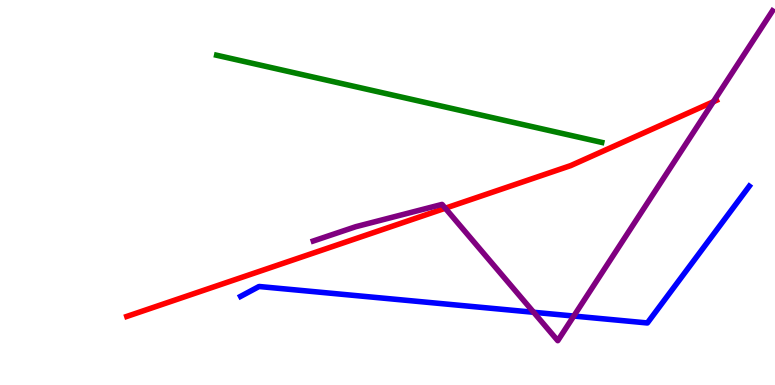[{'lines': ['blue', 'red'], 'intersections': []}, {'lines': ['green', 'red'], 'intersections': []}, {'lines': ['purple', 'red'], 'intersections': [{'x': 5.75, 'y': 4.59}, {'x': 9.2, 'y': 7.36}]}, {'lines': ['blue', 'green'], 'intersections': []}, {'lines': ['blue', 'purple'], 'intersections': [{'x': 6.89, 'y': 1.89}, {'x': 7.4, 'y': 1.79}]}, {'lines': ['green', 'purple'], 'intersections': []}]